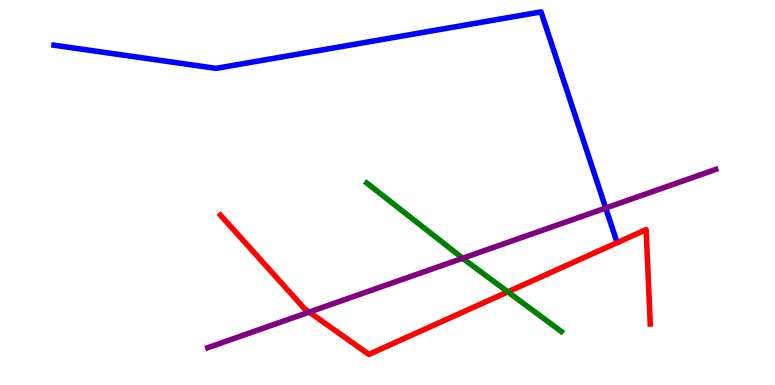[{'lines': ['blue', 'red'], 'intersections': []}, {'lines': ['green', 'red'], 'intersections': [{'x': 6.55, 'y': 2.42}]}, {'lines': ['purple', 'red'], 'intersections': [{'x': 3.99, 'y': 1.89}]}, {'lines': ['blue', 'green'], 'intersections': []}, {'lines': ['blue', 'purple'], 'intersections': [{'x': 7.82, 'y': 4.6}]}, {'lines': ['green', 'purple'], 'intersections': [{'x': 5.97, 'y': 3.29}]}]